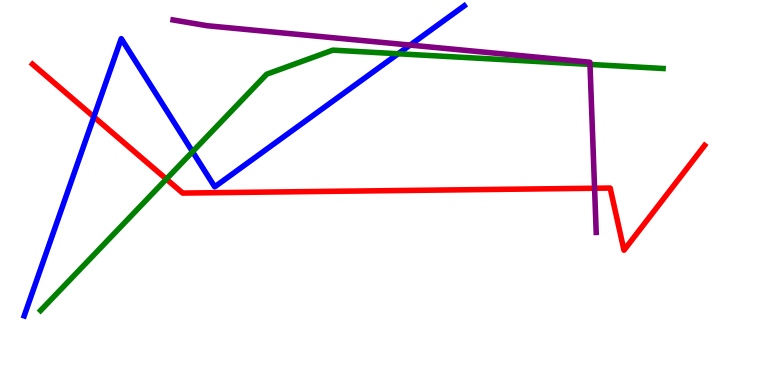[{'lines': ['blue', 'red'], 'intersections': [{'x': 1.21, 'y': 6.96}]}, {'lines': ['green', 'red'], 'intersections': [{'x': 2.15, 'y': 5.35}]}, {'lines': ['purple', 'red'], 'intersections': [{'x': 7.67, 'y': 5.11}]}, {'lines': ['blue', 'green'], 'intersections': [{'x': 2.48, 'y': 6.06}, {'x': 5.14, 'y': 8.6}]}, {'lines': ['blue', 'purple'], 'intersections': [{'x': 5.29, 'y': 8.83}]}, {'lines': ['green', 'purple'], 'intersections': [{'x': 7.61, 'y': 8.33}]}]